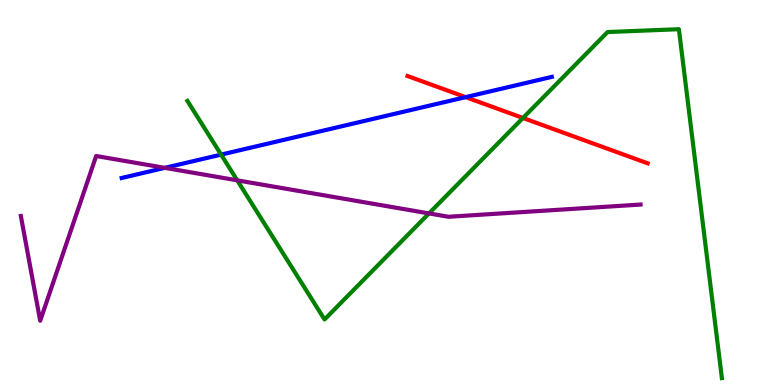[{'lines': ['blue', 'red'], 'intersections': [{'x': 6.01, 'y': 7.48}]}, {'lines': ['green', 'red'], 'intersections': [{'x': 6.75, 'y': 6.94}]}, {'lines': ['purple', 'red'], 'intersections': []}, {'lines': ['blue', 'green'], 'intersections': [{'x': 2.85, 'y': 5.98}]}, {'lines': ['blue', 'purple'], 'intersections': [{'x': 2.13, 'y': 5.64}]}, {'lines': ['green', 'purple'], 'intersections': [{'x': 3.06, 'y': 5.32}, {'x': 5.54, 'y': 4.46}]}]